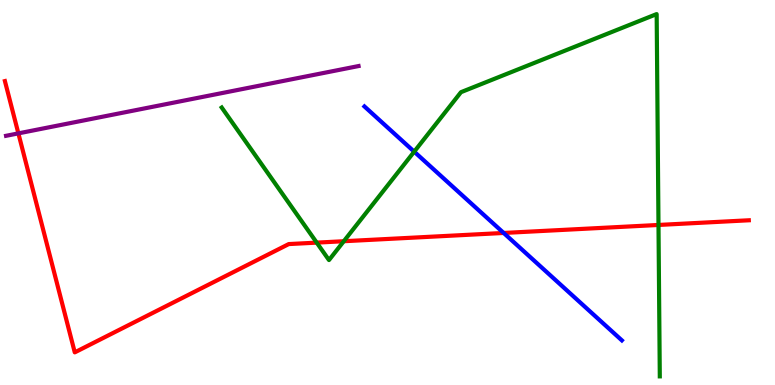[{'lines': ['blue', 'red'], 'intersections': [{'x': 6.5, 'y': 3.95}]}, {'lines': ['green', 'red'], 'intersections': [{'x': 4.09, 'y': 3.7}, {'x': 4.44, 'y': 3.73}, {'x': 8.5, 'y': 4.16}]}, {'lines': ['purple', 'red'], 'intersections': [{'x': 0.237, 'y': 6.54}]}, {'lines': ['blue', 'green'], 'intersections': [{'x': 5.34, 'y': 6.06}]}, {'lines': ['blue', 'purple'], 'intersections': []}, {'lines': ['green', 'purple'], 'intersections': []}]